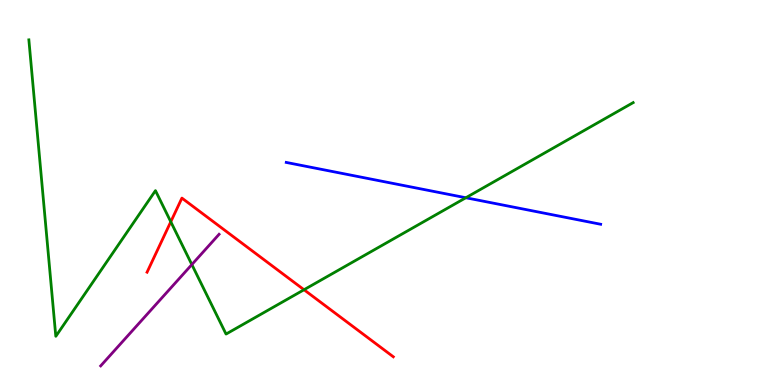[{'lines': ['blue', 'red'], 'intersections': []}, {'lines': ['green', 'red'], 'intersections': [{'x': 2.2, 'y': 4.24}, {'x': 3.92, 'y': 2.47}]}, {'lines': ['purple', 'red'], 'intersections': []}, {'lines': ['blue', 'green'], 'intersections': [{'x': 6.01, 'y': 4.86}]}, {'lines': ['blue', 'purple'], 'intersections': []}, {'lines': ['green', 'purple'], 'intersections': [{'x': 2.48, 'y': 3.13}]}]